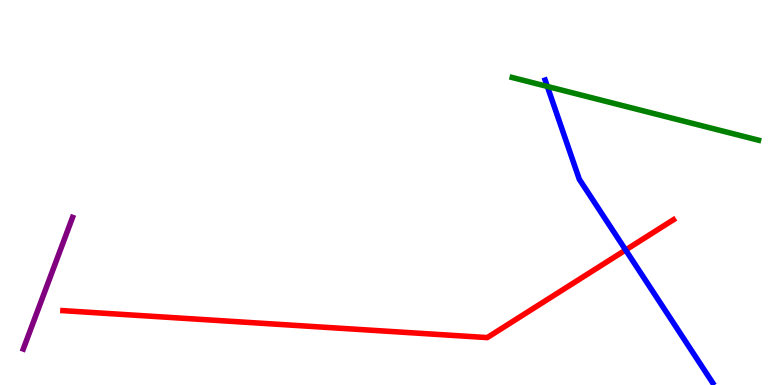[{'lines': ['blue', 'red'], 'intersections': [{'x': 8.07, 'y': 3.51}]}, {'lines': ['green', 'red'], 'intersections': []}, {'lines': ['purple', 'red'], 'intersections': []}, {'lines': ['blue', 'green'], 'intersections': [{'x': 7.06, 'y': 7.75}]}, {'lines': ['blue', 'purple'], 'intersections': []}, {'lines': ['green', 'purple'], 'intersections': []}]